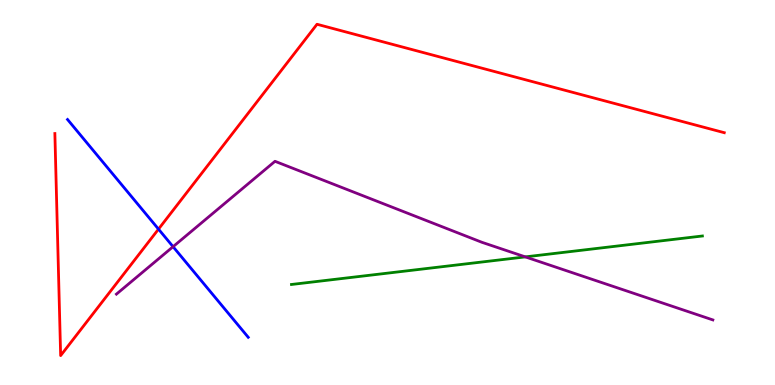[{'lines': ['blue', 'red'], 'intersections': [{'x': 2.05, 'y': 4.05}]}, {'lines': ['green', 'red'], 'intersections': []}, {'lines': ['purple', 'red'], 'intersections': []}, {'lines': ['blue', 'green'], 'intersections': []}, {'lines': ['blue', 'purple'], 'intersections': [{'x': 2.23, 'y': 3.59}]}, {'lines': ['green', 'purple'], 'intersections': [{'x': 6.78, 'y': 3.33}]}]